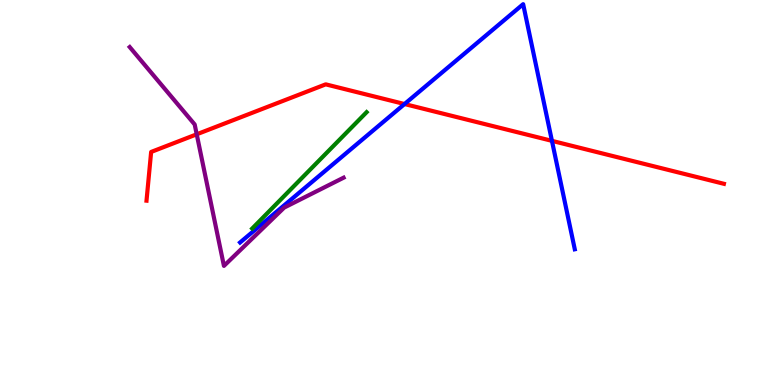[{'lines': ['blue', 'red'], 'intersections': [{'x': 5.22, 'y': 7.3}, {'x': 7.12, 'y': 6.34}]}, {'lines': ['green', 'red'], 'intersections': []}, {'lines': ['purple', 'red'], 'intersections': [{'x': 2.54, 'y': 6.51}]}, {'lines': ['blue', 'green'], 'intersections': []}, {'lines': ['blue', 'purple'], 'intersections': []}, {'lines': ['green', 'purple'], 'intersections': []}]